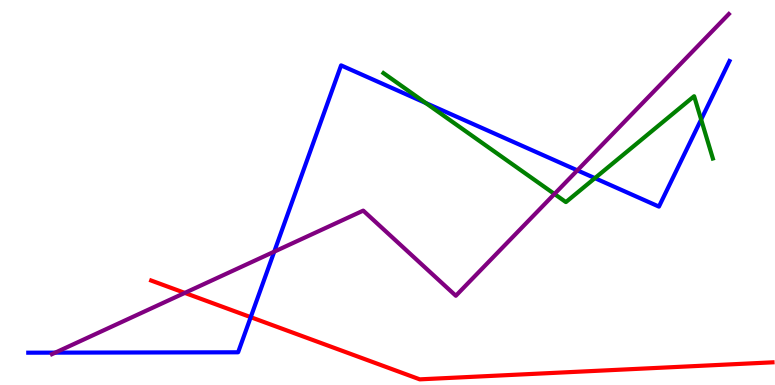[{'lines': ['blue', 'red'], 'intersections': [{'x': 3.24, 'y': 1.76}]}, {'lines': ['green', 'red'], 'intersections': []}, {'lines': ['purple', 'red'], 'intersections': [{'x': 2.38, 'y': 2.39}]}, {'lines': ['blue', 'green'], 'intersections': [{'x': 5.49, 'y': 7.33}, {'x': 7.68, 'y': 5.37}, {'x': 9.05, 'y': 6.9}]}, {'lines': ['blue', 'purple'], 'intersections': [{'x': 0.713, 'y': 0.84}, {'x': 3.54, 'y': 3.46}, {'x': 7.45, 'y': 5.58}]}, {'lines': ['green', 'purple'], 'intersections': [{'x': 7.15, 'y': 4.96}]}]